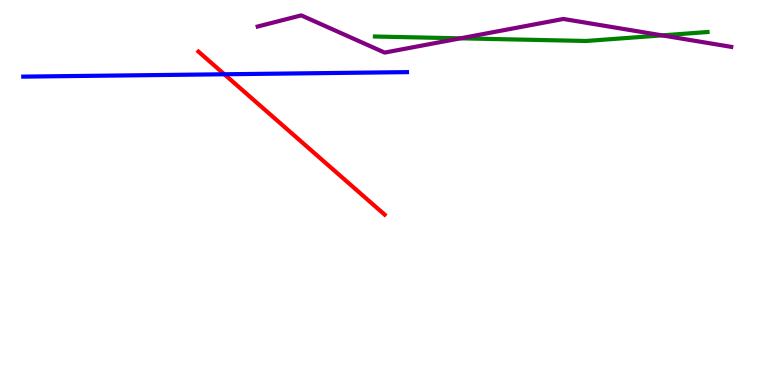[{'lines': ['blue', 'red'], 'intersections': [{'x': 2.89, 'y': 8.07}]}, {'lines': ['green', 'red'], 'intersections': []}, {'lines': ['purple', 'red'], 'intersections': []}, {'lines': ['blue', 'green'], 'intersections': []}, {'lines': ['blue', 'purple'], 'intersections': []}, {'lines': ['green', 'purple'], 'intersections': [{'x': 5.94, 'y': 9.0}, {'x': 8.54, 'y': 9.08}]}]